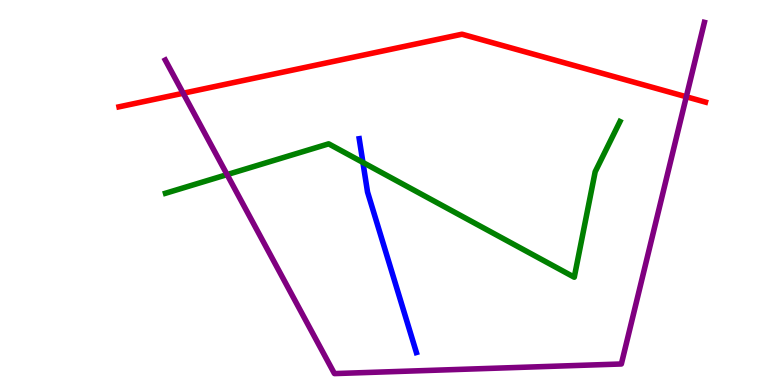[{'lines': ['blue', 'red'], 'intersections': []}, {'lines': ['green', 'red'], 'intersections': []}, {'lines': ['purple', 'red'], 'intersections': [{'x': 2.36, 'y': 7.58}, {'x': 8.86, 'y': 7.49}]}, {'lines': ['blue', 'green'], 'intersections': [{'x': 4.68, 'y': 5.78}]}, {'lines': ['blue', 'purple'], 'intersections': []}, {'lines': ['green', 'purple'], 'intersections': [{'x': 2.93, 'y': 5.46}]}]